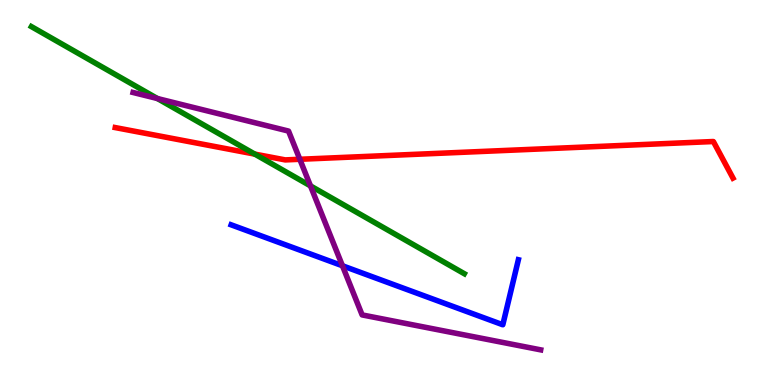[{'lines': ['blue', 'red'], 'intersections': []}, {'lines': ['green', 'red'], 'intersections': [{'x': 3.29, 'y': 6.0}]}, {'lines': ['purple', 'red'], 'intersections': [{'x': 3.87, 'y': 5.86}]}, {'lines': ['blue', 'green'], 'intersections': []}, {'lines': ['blue', 'purple'], 'intersections': [{'x': 4.42, 'y': 3.1}]}, {'lines': ['green', 'purple'], 'intersections': [{'x': 2.03, 'y': 7.44}, {'x': 4.01, 'y': 5.17}]}]